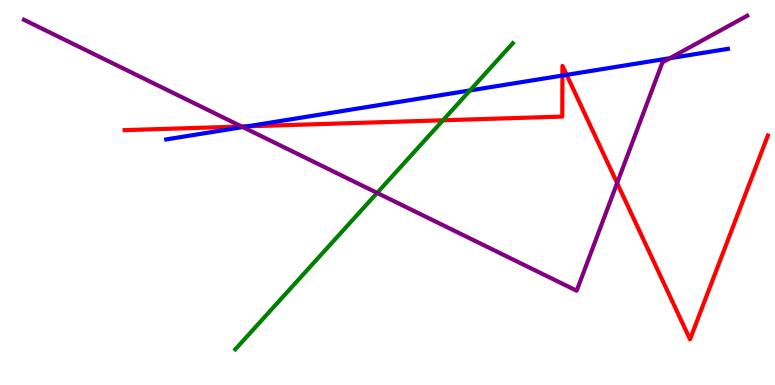[{'lines': ['blue', 'red'], 'intersections': [{'x': 3.19, 'y': 6.72}, {'x': 7.26, 'y': 8.04}, {'x': 7.31, 'y': 8.06}]}, {'lines': ['green', 'red'], 'intersections': [{'x': 5.72, 'y': 6.88}]}, {'lines': ['purple', 'red'], 'intersections': [{'x': 3.12, 'y': 6.71}, {'x': 7.96, 'y': 5.25}]}, {'lines': ['blue', 'green'], 'intersections': [{'x': 6.06, 'y': 7.65}]}, {'lines': ['blue', 'purple'], 'intersections': [{'x': 3.13, 'y': 6.7}, {'x': 8.64, 'y': 8.49}]}, {'lines': ['green', 'purple'], 'intersections': [{'x': 4.87, 'y': 4.99}]}]